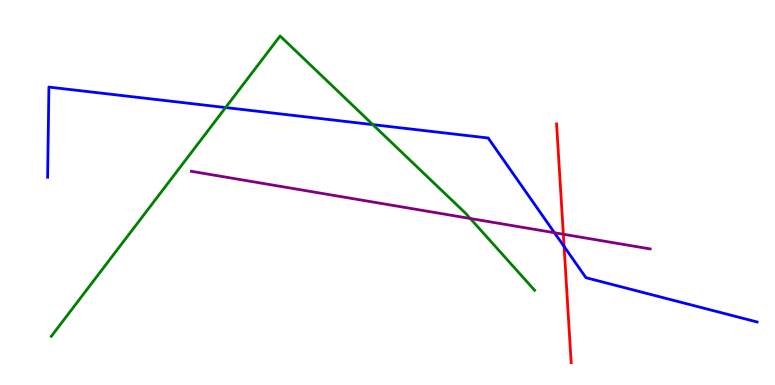[{'lines': ['blue', 'red'], 'intersections': [{'x': 7.28, 'y': 3.6}]}, {'lines': ['green', 'red'], 'intersections': []}, {'lines': ['purple', 'red'], 'intersections': [{'x': 7.27, 'y': 3.92}]}, {'lines': ['blue', 'green'], 'intersections': [{'x': 2.91, 'y': 7.21}, {'x': 4.81, 'y': 6.76}]}, {'lines': ['blue', 'purple'], 'intersections': [{'x': 7.15, 'y': 3.95}]}, {'lines': ['green', 'purple'], 'intersections': [{'x': 6.07, 'y': 4.32}]}]